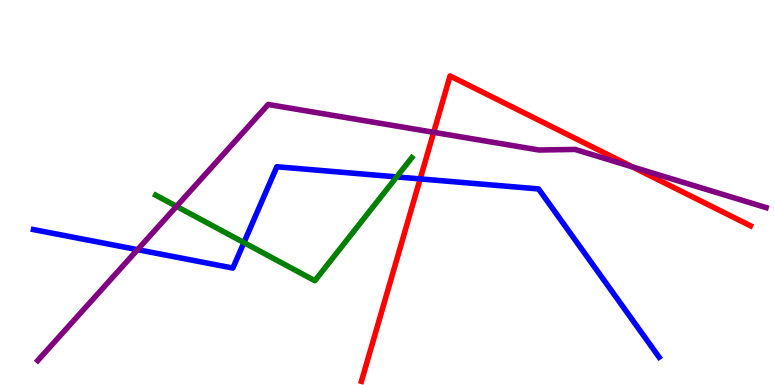[{'lines': ['blue', 'red'], 'intersections': [{'x': 5.42, 'y': 5.35}]}, {'lines': ['green', 'red'], 'intersections': []}, {'lines': ['purple', 'red'], 'intersections': [{'x': 5.6, 'y': 6.56}, {'x': 8.16, 'y': 5.66}]}, {'lines': ['blue', 'green'], 'intersections': [{'x': 3.15, 'y': 3.7}, {'x': 5.12, 'y': 5.41}]}, {'lines': ['blue', 'purple'], 'intersections': [{'x': 1.77, 'y': 3.52}]}, {'lines': ['green', 'purple'], 'intersections': [{'x': 2.28, 'y': 4.64}]}]